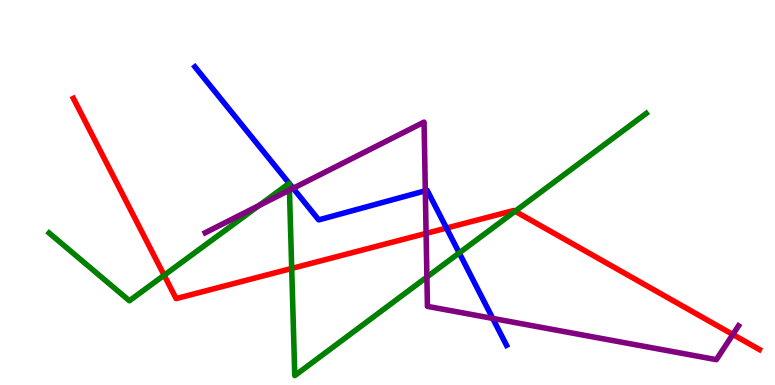[{'lines': ['blue', 'red'], 'intersections': [{'x': 5.76, 'y': 4.08}]}, {'lines': ['green', 'red'], 'intersections': [{'x': 2.12, 'y': 2.85}, {'x': 3.76, 'y': 3.03}, {'x': 6.65, 'y': 4.51}]}, {'lines': ['purple', 'red'], 'intersections': [{'x': 5.5, 'y': 3.94}, {'x': 9.46, 'y': 1.31}]}, {'lines': ['blue', 'green'], 'intersections': [{'x': 3.73, 'y': 5.24}, {'x': 3.73, 'y': 5.24}, {'x': 5.93, 'y': 3.43}]}, {'lines': ['blue', 'purple'], 'intersections': [{'x': 3.78, 'y': 5.11}, {'x': 5.49, 'y': 5.04}, {'x': 6.36, 'y': 1.73}]}, {'lines': ['green', 'purple'], 'intersections': [{'x': 3.34, 'y': 4.66}, {'x': 3.73, 'y': 5.06}, {'x': 5.51, 'y': 2.8}]}]